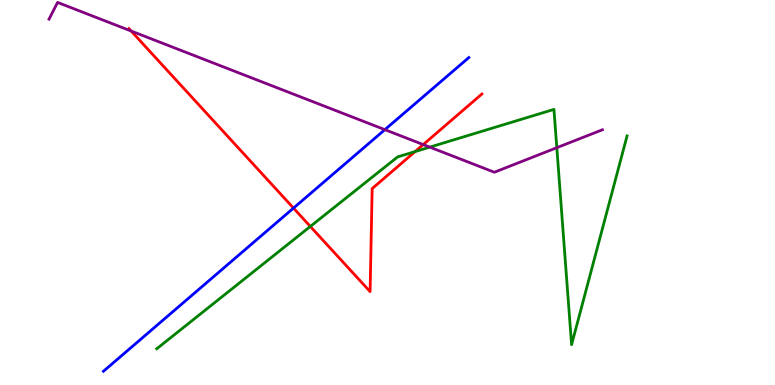[{'lines': ['blue', 'red'], 'intersections': [{'x': 3.79, 'y': 4.59}]}, {'lines': ['green', 'red'], 'intersections': [{'x': 4.0, 'y': 4.12}, {'x': 5.36, 'y': 6.06}]}, {'lines': ['purple', 'red'], 'intersections': [{'x': 1.69, 'y': 9.19}, {'x': 5.46, 'y': 6.24}]}, {'lines': ['blue', 'green'], 'intersections': []}, {'lines': ['blue', 'purple'], 'intersections': [{'x': 4.97, 'y': 6.63}]}, {'lines': ['green', 'purple'], 'intersections': [{'x': 5.55, 'y': 6.18}, {'x': 7.18, 'y': 6.16}]}]